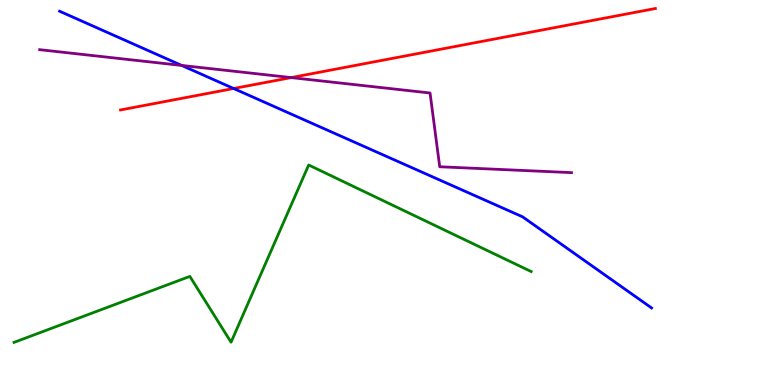[{'lines': ['blue', 'red'], 'intersections': [{'x': 3.01, 'y': 7.7}]}, {'lines': ['green', 'red'], 'intersections': []}, {'lines': ['purple', 'red'], 'intersections': [{'x': 3.76, 'y': 7.98}]}, {'lines': ['blue', 'green'], 'intersections': []}, {'lines': ['blue', 'purple'], 'intersections': [{'x': 2.34, 'y': 8.3}]}, {'lines': ['green', 'purple'], 'intersections': []}]